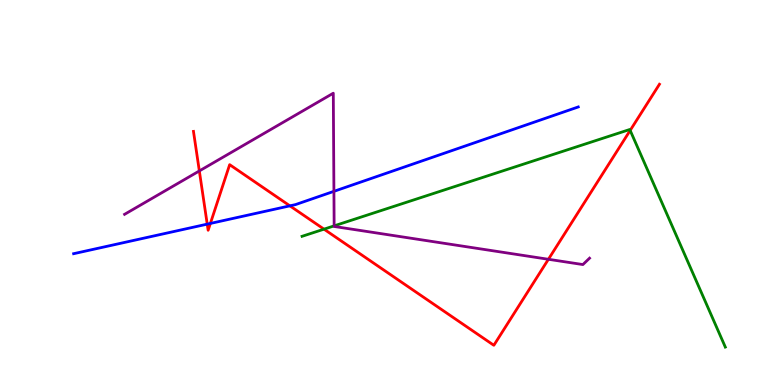[{'lines': ['blue', 'red'], 'intersections': [{'x': 2.67, 'y': 4.18}, {'x': 2.71, 'y': 4.2}, {'x': 3.74, 'y': 4.65}]}, {'lines': ['green', 'red'], 'intersections': [{'x': 4.18, 'y': 4.05}, {'x': 8.13, 'y': 6.61}]}, {'lines': ['purple', 'red'], 'intersections': [{'x': 2.57, 'y': 5.56}, {'x': 7.08, 'y': 3.27}]}, {'lines': ['blue', 'green'], 'intersections': []}, {'lines': ['blue', 'purple'], 'intersections': [{'x': 4.31, 'y': 5.03}]}, {'lines': ['green', 'purple'], 'intersections': [{'x': 4.31, 'y': 4.13}]}]